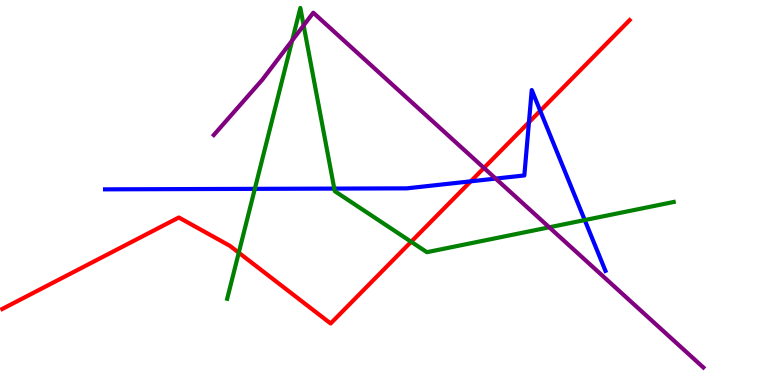[{'lines': ['blue', 'red'], 'intersections': [{'x': 6.07, 'y': 5.29}, {'x': 6.83, 'y': 6.82}, {'x': 6.97, 'y': 7.12}]}, {'lines': ['green', 'red'], 'intersections': [{'x': 3.08, 'y': 3.44}, {'x': 5.31, 'y': 3.72}]}, {'lines': ['purple', 'red'], 'intersections': [{'x': 6.24, 'y': 5.64}]}, {'lines': ['blue', 'green'], 'intersections': [{'x': 3.29, 'y': 5.09}, {'x': 4.31, 'y': 5.1}, {'x': 7.55, 'y': 4.28}]}, {'lines': ['blue', 'purple'], 'intersections': [{'x': 6.4, 'y': 5.36}]}, {'lines': ['green', 'purple'], 'intersections': [{'x': 3.77, 'y': 8.95}, {'x': 3.92, 'y': 9.34}, {'x': 7.09, 'y': 4.1}]}]